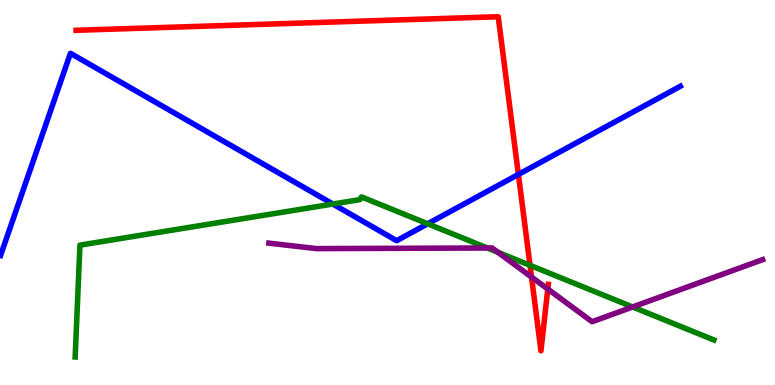[{'lines': ['blue', 'red'], 'intersections': [{'x': 6.69, 'y': 5.47}]}, {'lines': ['green', 'red'], 'intersections': [{'x': 6.84, 'y': 3.11}]}, {'lines': ['purple', 'red'], 'intersections': [{'x': 6.86, 'y': 2.8}, {'x': 7.07, 'y': 2.49}]}, {'lines': ['blue', 'green'], 'intersections': [{'x': 4.3, 'y': 4.7}, {'x': 5.52, 'y': 4.19}]}, {'lines': ['blue', 'purple'], 'intersections': []}, {'lines': ['green', 'purple'], 'intersections': [{'x': 6.29, 'y': 3.56}, {'x': 6.42, 'y': 3.45}, {'x': 8.16, 'y': 2.03}]}]